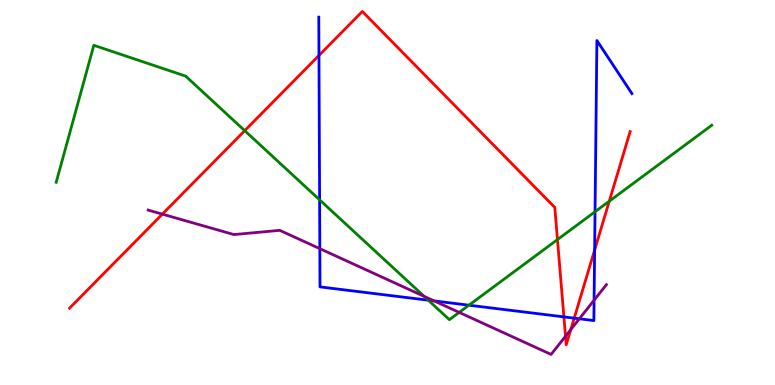[{'lines': ['blue', 'red'], 'intersections': [{'x': 4.12, 'y': 8.56}, {'x': 7.28, 'y': 1.77}, {'x': 7.41, 'y': 1.74}, {'x': 7.67, 'y': 3.51}]}, {'lines': ['green', 'red'], 'intersections': [{'x': 3.16, 'y': 6.61}, {'x': 7.19, 'y': 3.78}, {'x': 7.86, 'y': 4.77}]}, {'lines': ['purple', 'red'], 'intersections': [{'x': 2.09, 'y': 4.44}, {'x': 7.3, 'y': 1.27}, {'x': 7.36, 'y': 1.44}]}, {'lines': ['blue', 'green'], 'intersections': [{'x': 4.12, 'y': 4.81}, {'x': 5.53, 'y': 2.2}, {'x': 6.05, 'y': 2.07}, {'x': 7.68, 'y': 4.5}]}, {'lines': ['blue', 'purple'], 'intersections': [{'x': 4.13, 'y': 3.54}, {'x': 5.6, 'y': 2.18}, {'x': 7.48, 'y': 1.72}, {'x': 7.67, 'y': 2.2}]}, {'lines': ['green', 'purple'], 'intersections': [{'x': 5.47, 'y': 2.3}, {'x': 5.93, 'y': 1.89}]}]